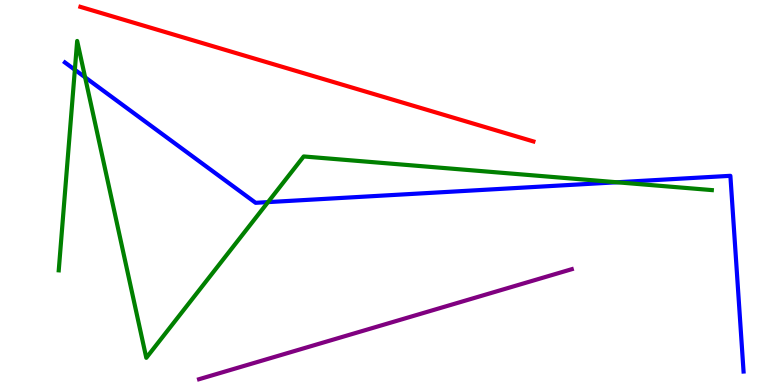[{'lines': ['blue', 'red'], 'intersections': []}, {'lines': ['green', 'red'], 'intersections': []}, {'lines': ['purple', 'red'], 'intersections': []}, {'lines': ['blue', 'green'], 'intersections': [{'x': 0.966, 'y': 8.19}, {'x': 1.1, 'y': 7.99}, {'x': 3.46, 'y': 4.75}, {'x': 7.96, 'y': 5.27}]}, {'lines': ['blue', 'purple'], 'intersections': []}, {'lines': ['green', 'purple'], 'intersections': []}]